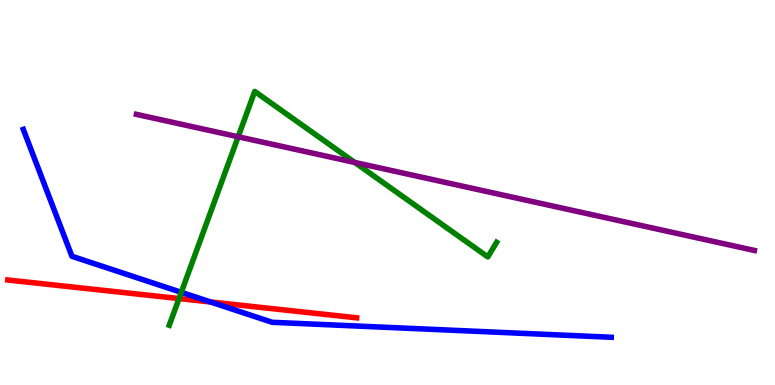[{'lines': ['blue', 'red'], 'intersections': [{'x': 2.72, 'y': 2.16}]}, {'lines': ['green', 'red'], 'intersections': [{'x': 2.31, 'y': 2.25}]}, {'lines': ['purple', 'red'], 'intersections': []}, {'lines': ['blue', 'green'], 'intersections': [{'x': 2.34, 'y': 2.41}]}, {'lines': ['blue', 'purple'], 'intersections': []}, {'lines': ['green', 'purple'], 'intersections': [{'x': 3.07, 'y': 6.45}, {'x': 4.58, 'y': 5.78}]}]